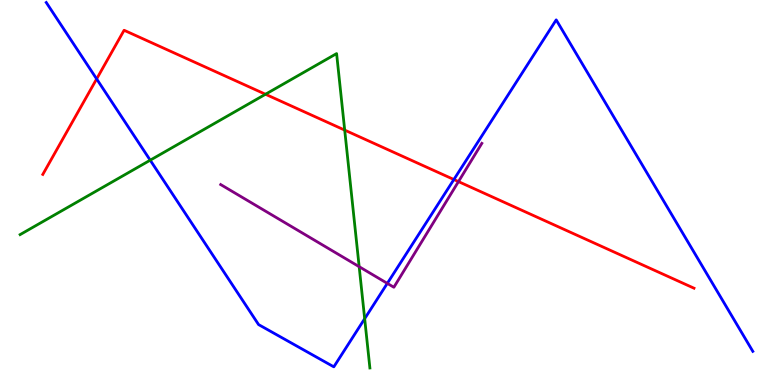[{'lines': ['blue', 'red'], 'intersections': [{'x': 1.25, 'y': 7.95}, {'x': 5.86, 'y': 5.34}]}, {'lines': ['green', 'red'], 'intersections': [{'x': 3.43, 'y': 7.55}, {'x': 4.45, 'y': 6.62}]}, {'lines': ['purple', 'red'], 'intersections': [{'x': 5.92, 'y': 5.28}]}, {'lines': ['blue', 'green'], 'intersections': [{'x': 1.94, 'y': 5.84}, {'x': 4.71, 'y': 1.72}]}, {'lines': ['blue', 'purple'], 'intersections': [{'x': 5.0, 'y': 2.64}]}, {'lines': ['green', 'purple'], 'intersections': [{'x': 4.63, 'y': 3.07}]}]